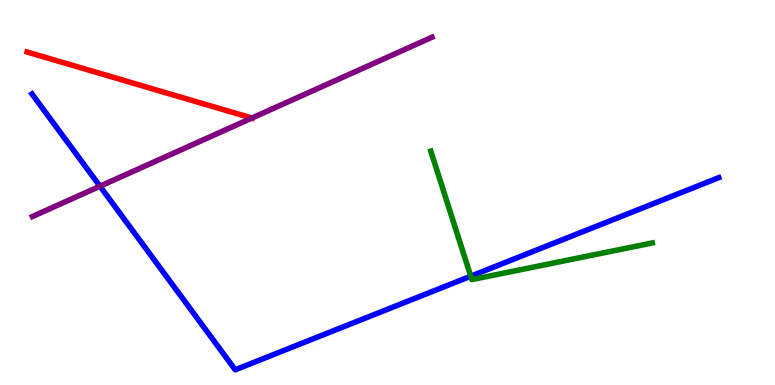[{'lines': ['blue', 'red'], 'intersections': []}, {'lines': ['green', 'red'], 'intersections': []}, {'lines': ['purple', 'red'], 'intersections': [{'x': 3.25, 'y': 6.93}]}, {'lines': ['blue', 'green'], 'intersections': [{'x': 6.07, 'y': 2.83}]}, {'lines': ['blue', 'purple'], 'intersections': [{'x': 1.29, 'y': 5.16}]}, {'lines': ['green', 'purple'], 'intersections': []}]